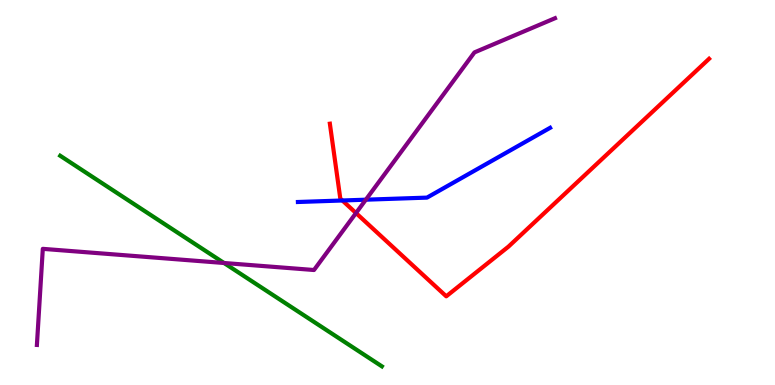[{'lines': ['blue', 'red'], 'intersections': [{'x': 4.42, 'y': 4.79}]}, {'lines': ['green', 'red'], 'intersections': []}, {'lines': ['purple', 'red'], 'intersections': [{'x': 4.59, 'y': 4.47}]}, {'lines': ['blue', 'green'], 'intersections': []}, {'lines': ['blue', 'purple'], 'intersections': [{'x': 4.72, 'y': 4.81}]}, {'lines': ['green', 'purple'], 'intersections': [{'x': 2.89, 'y': 3.17}]}]